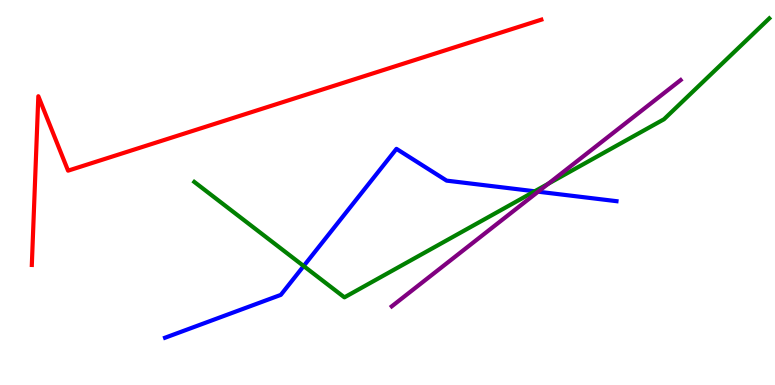[{'lines': ['blue', 'red'], 'intersections': []}, {'lines': ['green', 'red'], 'intersections': []}, {'lines': ['purple', 'red'], 'intersections': []}, {'lines': ['blue', 'green'], 'intersections': [{'x': 3.92, 'y': 3.09}, {'x': 6.9, 'y': 5.03}]}, {'lines': ['blue', 'purple'], 'intersections': [{'x': 6.94, 'y': 5.02}]}, {'lines': ['green', 'purple'], 'intersections': [{'x': 7.08, 'y': 5.23}]}]